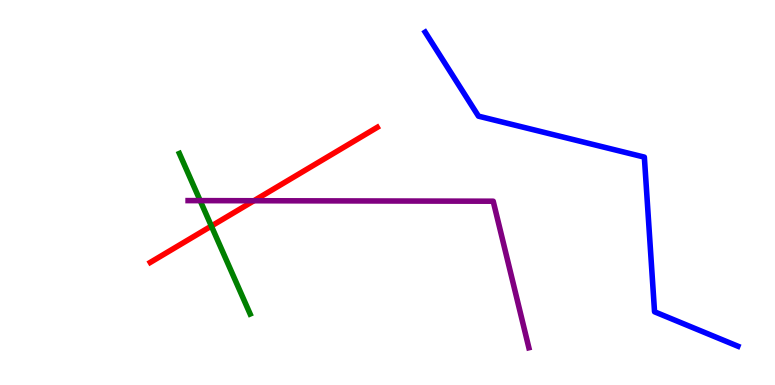[{'lines': ['blue', 'red'], 'intersections': []}, {'lines': ['green', 'red'], 'intersections': [{'x': 2.73, 'y': 4.13}]}, {'lines': ['purple', 'red'], 'intersections': [{'x': 3.28, 'y': 4.79}]}, {'lines': ['blue', 'green'], 'intersections': []}, {'lines': ['blue', 'purple'], 'intersections': []}, {'lines': ['green', 'purple'], 'intersections': [{'x': 2.58, 'y': 4.79}]}]